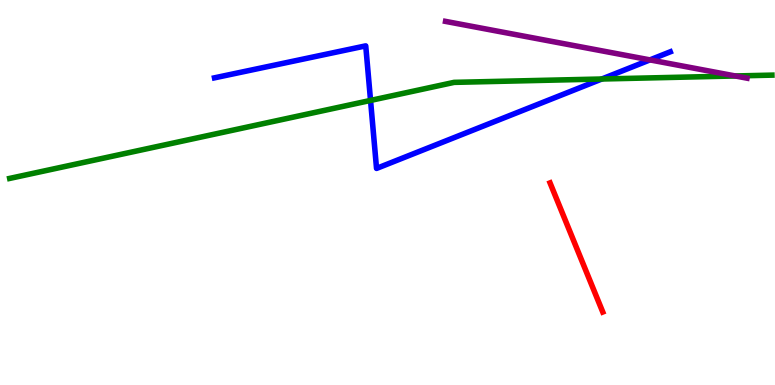[{'lines': ['blue', 'red'], 'intersections': []}, {'lines': ['green', 'red'], 'intersections': []}, {'lines': ['purple', 'red'], 'intersections': []}, {'lines': ['blue', 'green'], 'intersections': [{'x': 4.78, 'y': 7.39}, {'x': 7.77, 'y': 7.95}]}, {'lines': ['blue', 'purple'], 'intersections': [{'x': 8.39, 'y': 8.44}]}, {'lines': ['green', 'purple'], 'intersections': [{'x': 9.49, 'y': 8.03}]}]